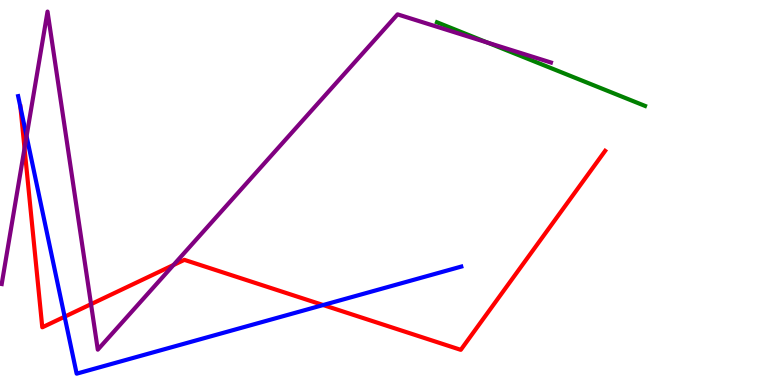[{'lines': ['blue', 'red'], 'intersections': [{'x': 0.264, 'y': 7.22}, {'x': 0.834, 'y': 1.77}, {'x': 4.17, 'y': 2.08}]}, {'lines': ['green', 'red'], 'intersections': []}, {'lines': ['purple', 'red'], 'intersections': [{'x': 0.316, 'y': 6.15}, {'x': 1.17, 'y': 2.1}, {'x': 2.24, 'y': 3.12}]}, {'lines': ['blue', 'green'], 'intersections': []}, {'lines': ['blue', 'purple'], 'intersections': [{'x': 0.343, 'y': 6.46}]}, {'lines': ['green', 'purple'], 'intersections': [{'x': 6.29, 'y': 8.89}]}]